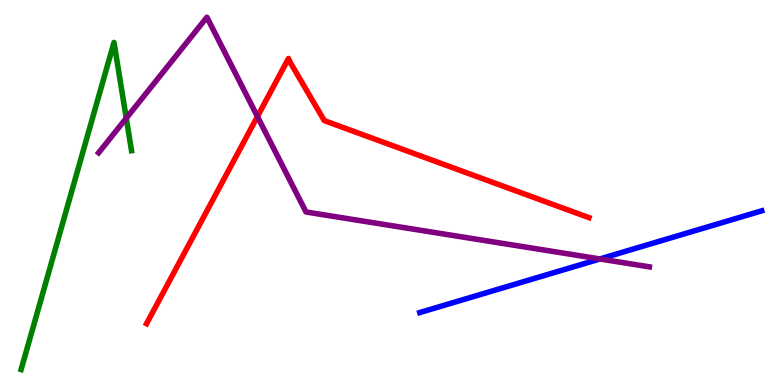[{'lines': ['blue', 'red'], 'intersections': []}, {'lines': ['green', 'red'], 'intersections': []}, {'lines': ['purple', 'red'], 'intersections': [{'x': 3.32, 'y': 6.97}]}, {'lines': ['blue', 'green'], 'intersections': []}, {'lines': ['blue', 'purple'], 'intersections': [{'x': 7.74, 'y': 3.27}]}, {'lines': ['green', 'purple'], 'intersections': [{'x': 1.63, 'y': 6.93}]}]